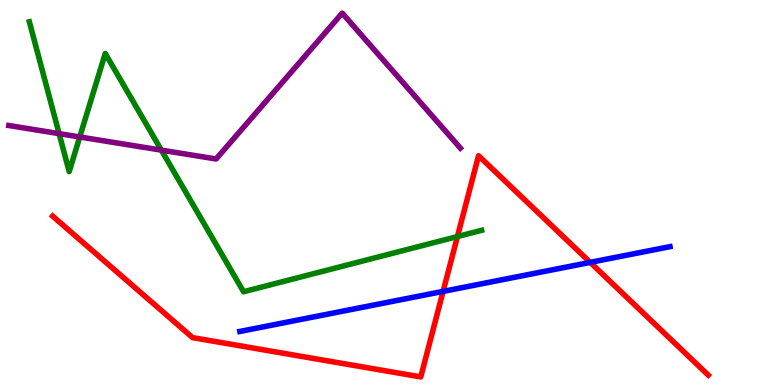[{'lines': ['blue', 'red'], 'intersections': [{'x': 5.72, 'y': 2.43}, {'x': 7.62, 'y': 3.19}]}, {'lines': ['green', 'red'], 'intersections': [{'x': 5.9, 'y': 3.86}]}, {'lines': ['purple', 'red'], 'intersections': []}, {'lines': ['blue', 'green'], 'intersections': []}, {'lines': ['blue', 'purple'], 'intersections': []}, {'lines': ['green', 'purple'], 'intersections': [{'x': 0.763, 'y': 6.53}, {'x': 1.03, 'y': 6.44}, {'x': 2.08, 'y': 6.1}]}]